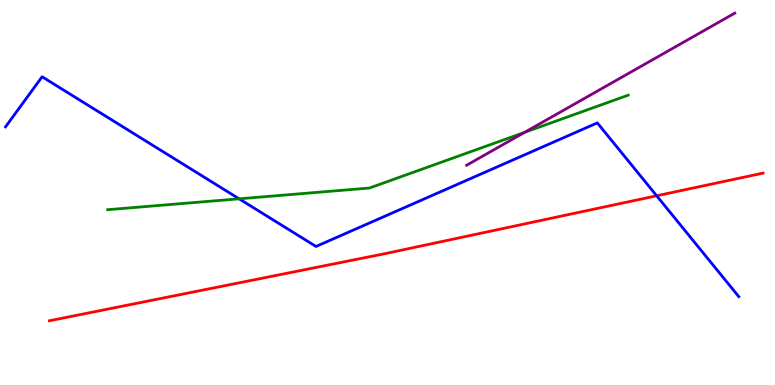[{'lines': ['blue', 'red'], 'intersections': [{'x': 8.47, 'y': 4.91}]}, {'lines': ['green', 'red'], 'intersections': []}, {'lines': ['purple', 'red'], 'intersections': []}, {'lines': ['blue', 'green'], 'intersections': [{'x': 3.09, 'y': 4.84}]}, {'lines': ['blue', 'purple'], 'intersections': []}, {'lines': ['green', 'purple'], 'intersections': [{'x': 6.77, 'y': 6.56}]}]